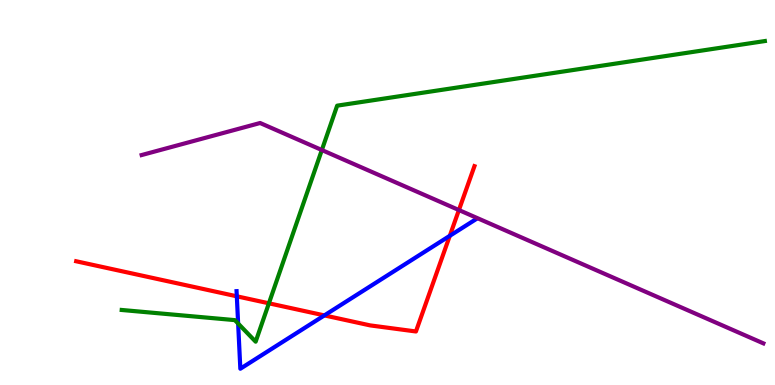[{'lines': ['blue', 'red'], 'intersections': [{'x': 3.06, 'y': 2.3}, {'x': 4.19, 'y': 1.81}, {'x': 5.8, 'y': 3.87}]}, {'lines': ['green', 'red'], 'intersections': [{'x': 3.47, 'y': 2.12}]}, {'lines': ['purple', 'red'], 'intersections': [{'x': 5.92, 'y': 4.54}]}, {'lines': ['blue', 'green'], 'intersections': [{'x': 3.07, 'y': 1.6}]}, {'lines': ['blue', 'purple'], 'intersections': []}, {'lines': ['green', 'purple'], 'intersections': [{'x': 4.15, 'y': 6.1}]}]